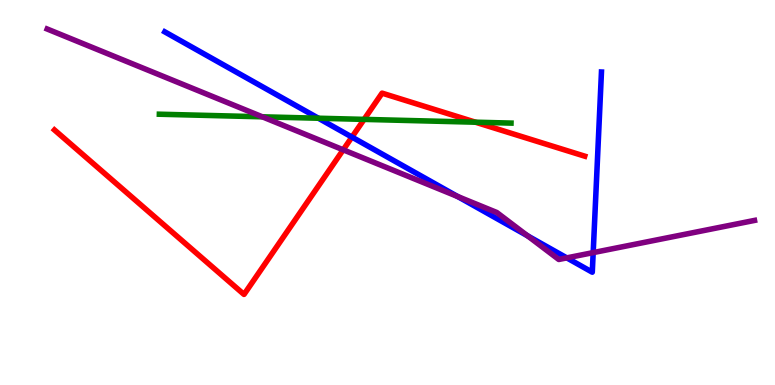[{'lines': ['blue', 'red'], 'intersections': [{'x': 4.54, 'y': 6.44}]}, {'lines': ['green', 'red'], 'intersections': [{'x': 4.7, 'y': 6.9}, {'x': 6.14, 'y': 6.83}]}, {'lines': ['purple', 'red'], 'intersections': [{'x': 4.43, 'y': 6.11}]}, {'lines': ['blue', 'green'], 'intersections': [{'x': 4.11, 'y': 6.93}]}, {'lines': ['blue', 'purple'], 'intersections': [{'x': 5.91, 'y': 4.9}, {'x': 6.81, 'y': 3.87}, {'x': 7.31, 'y': 3.3}, {'x': 7.65, 'y': 3.44}]}, {'lines': ['green', 'purple'], 'intersections': [{'x': 3.38, 'y': 6.97}]}]